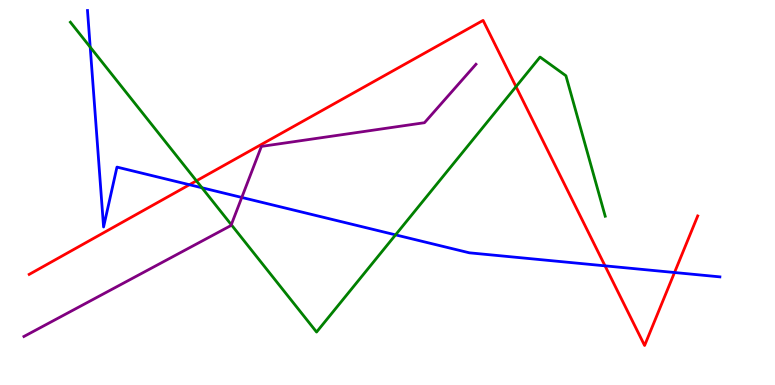[{'lines': ['blue', 'red'], 'intersections': [{'x': 2.44, 'y': 5.2}, {'x': 7.81, 'y': 3.1}, {'x': 8.7, 'y': 2.92}]}, {'lines': ['green', 'red'], 'intersections': [{'x': 2.53, 'y': 5.3}, {'x': 6.66, 'y': 7.75}]}, {'lines': ['purple', 'red'], 'intersections': []}, {'lines': ['blue', 'green'], 'intersections': [{'x': 1.16, 'y': 8.78}, {'x': 2.61, 'y': 5.12}, {'x': 5.1, 'y': 3.9}]}, {'lines': ['blue', 'purple'], 'intersections': [{'x': 3.12, 'y': 4.87}]}, {'lines': ['green', 'purple'], 'intersections': [{'x': 2.98, 'y': 4.16}]}]